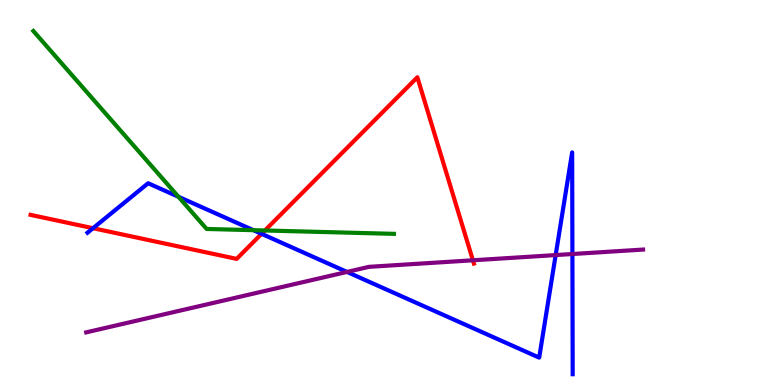[{'lines': ['blue', 'red'], 'intersections': [{'x': 1.2, 'y': 4.07}, {'x': 3.38, 'y': 3.93}]}, {'lines': ['green', 'red'], 'intersections': [{'x': 3.42, 'y': 4.01}]}, {'lines': ['purple', 'red'], 'intersections': [{'x': 6.1, 'y': 3.24}]}, {'lines': ['blue', 'green'], 'intersections': [{'x': 2.3, 'y': 4.89}, {'x': 3.27, 'y': 4.02}]}, {'lines': ['blue', 'purple'], 'intersections': [{'x': 4.48, 'y': 2.94}, {'x': 7.17, 'y': 3.37}, {'x': 7.39, 'y': 3.4}]}, {'lines': ['green', 'purple'], 'intersections': []}]